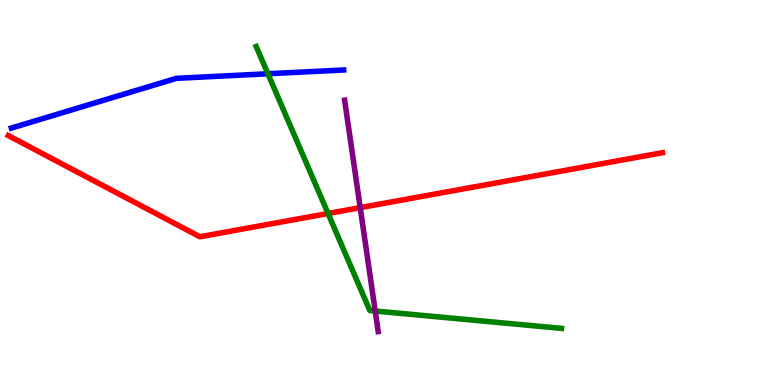[{'lines': ['blue', 'red'], 'intersections': []}, {'lines': ['green', 'red'], 'intersections': [{'x': 4.23, 'y': 4.46}]}, {'lines': ['purple', 'red'], 'intersections': [{'x': 4.65, 'y': 4.61}]}, {'lines': ['blue', 'green'], 'intersections': [{'x': 3.46, 'y': 8.08}]}, {'lines': ['blue', 'purple'], 'intersections': []}, {'lines': ['green', 'purple'], 'intersections': [{'x': 4.84, 'y': 1.92}]}]